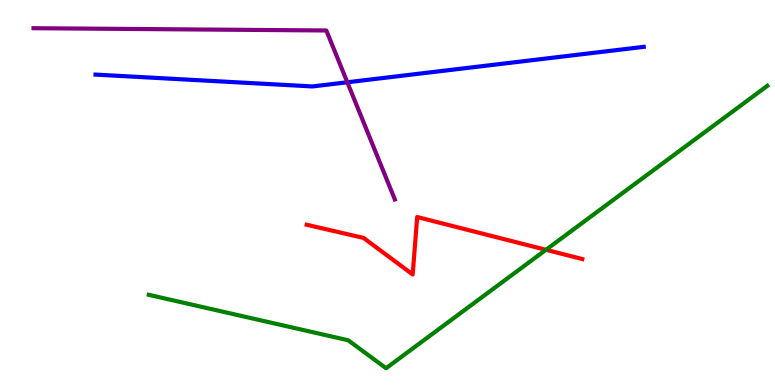[{'lines': ['blue', 'red'], 'intersections': []}, {'lines': ['green', 'red'], 'intersections': [{'x': 7.04, 'y': 3.51}]}, {'lines': ['purple', 'red'], 'intersections': []}, {'lines': ['blue', 'green'], 'intersections': []}, {'lines': ['blue', 'purple'], 'intersections': [{'x': 4.48, 'y': 7.86}]}, {'lines': ['green', 'purple'], 'intersections': []}]